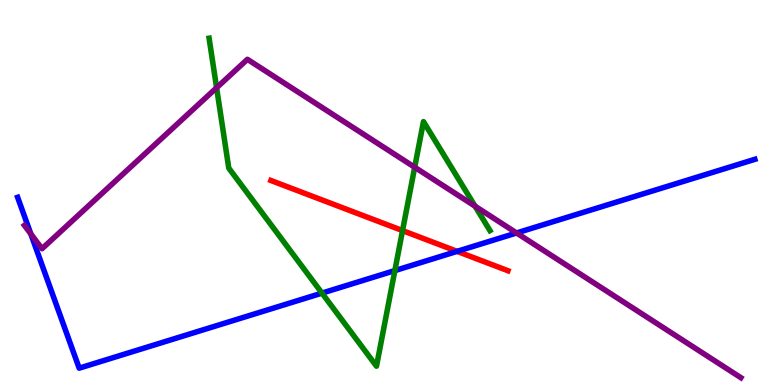[{'lines': ['blue', 'red'], 'intersections': [{'x': 5.9, 'y': 3.47}]}, {'lines': ['green', 'red'], 'intersections': [{'x': 5.19, 'y': 4.01}]}, {'lines': ['purple', 'red'], 'intersections': []}, {'lines': ['blue', 'green'], 'intersections': [{'x': 4.15, 'y': 2.39}, {'x': 5.1, 'y': 2.97}]}, {'lines': ['blue', 'purple'], 'intersections': [{'x': 0.397, 'y': 3.93}, {'x': 6.67, 'y': 3.95}]}, {'lines': ['green', 'purple'], 'intersections': [{'x': 2.79, 'y': 7.72}, {'x': 5.35, 'y': 5.66}, {'x': 6.13, 'y': 4.64}]}]